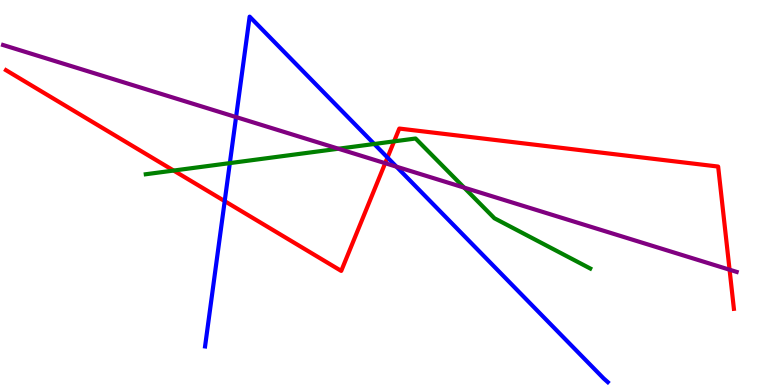[{'lines': ['blue', 'red'], 'intersections': [{'x': 2.9, 'y': 4.78}, {'x': 5.0, 'y': 5.91}]}, {'lines': ['green', 'red'], 'intersections': [{'x': 2.24, 'y': 5.57}, {'x': 5.09, 'y': 6.33}]}, {'lines': ['purple', 'red'], 'intersections': [{'x': 4.97, 'y': 5.76}, {'x': 9.41, 'y': 2.99}]}, {'lines': ['blue', 'green'], 'intersections': [{'x': 2.97, 'y': 5.76}, {'x': 4.83, 'y': 6.26}]}, {'lines': ['blue', 'purple'], 'intersections': [{'x': 3.05, 'y': 6.96}, {'x': 5.12, 'y': 5.67}]}, {'lines': ['green', 'purple'], 'intersections': [{'x': 4.37, 'y': 6.14}, {'x': 5.99, 'y': 5.13}]}]